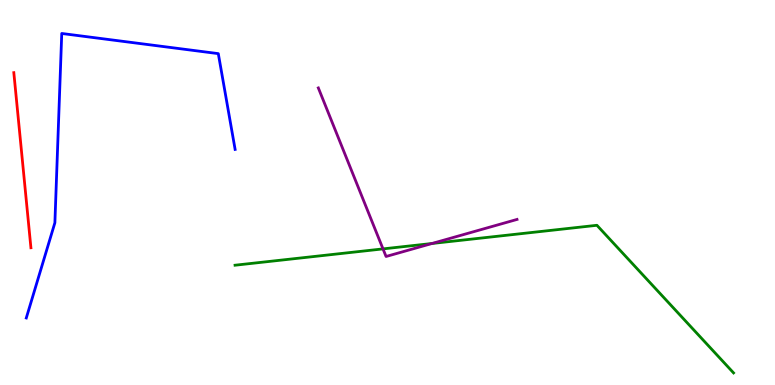[{'lines': ['blue', 'red'], 'intersections': []}, {'lines': ['green', 'red'], 'intersections': []}, {'lines': ['purple', 'red'], 'intersections': []}, {'lines': ['blue', 'green'], 'intersections': []}, {'lines': ['blue', 'purple'], 'intersections': []}, {'lines': ['green', 'purple'], 'intersections': [{'x': 4.94, 'y': 3.54}, {'x': 5.57, 'y': 3.68}]}]